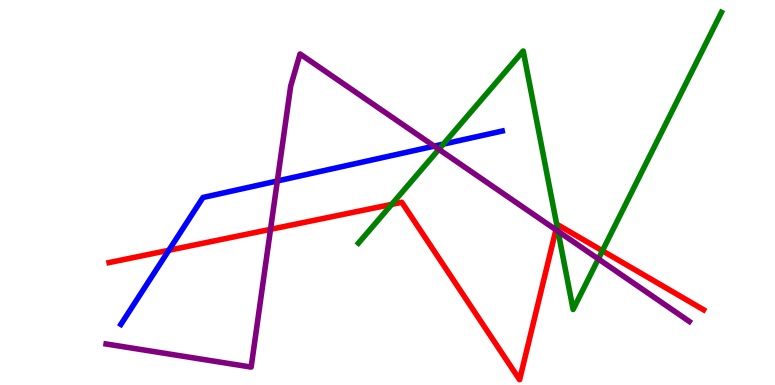[{'lines': ['blue', 'red'], 'intersections': [{'x': 2.18, 'y': 3.5}]}, {'lines': ['green', 'red'], 'intersections': [{'x': 5.05, 'y': 4.69}, {'x': 7.19, 'y': 4.14}, {'x': 7.77, 'y': 3.49}]}, {'lines': ['purple', 'red'], 'intersections': [{'x': 3.49, 'y': 4.04}, {'x': 7.17, 'y': 4.03}]}, {'lines': ['blue', 'green'], 'intersections': [{'x': 5.72, 'y': 6.26}]}, {'lines': ['blue', 'purple'], 'intersections': [{'x': 3.58, 'y': 5.3}, {'x': 5.6, 'y': 6.2}]}, {'lines': ['green', 'purple'], 'intersections': [{'x': 5.66, 'y': 6.12}, {'x': 7.2, 'y': 3.99}, {'x': 7.72, 'y': 3.27}]}]